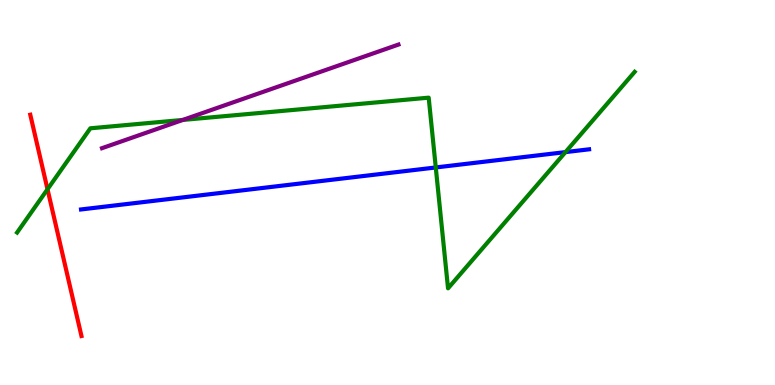[{'lines': ['blue', 'red'], 'intersections': []}, {'lines': ['green', 'red'], 'intersections': [{'x': 0.613, 'y': 5.08}]}, {'lines': ['purple', 'red'], 'intersections': []}, {'lines': ['blue', 'green'], 'intersections': [{'x': 5.62, 'y': 5.65}, {'x': 7.3, 'y': 6.05}]}, {'lines': ['blue', 'purple'], 'intersections': []}, {'lines': ['green', 'purple'], 'intersections': [{'x': 2.36, 'y': 6.88}]}]